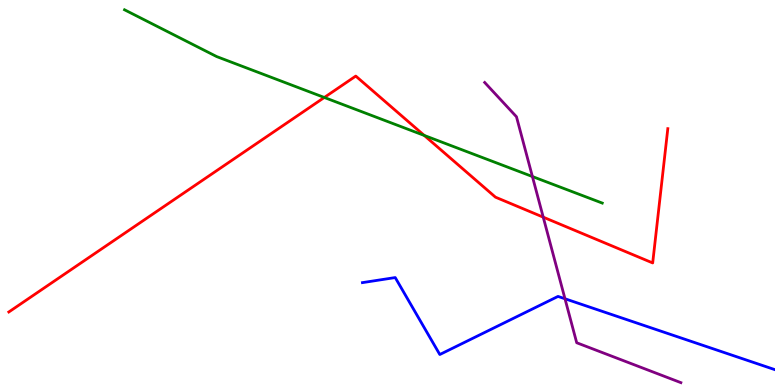[{'lines': ['blue', 'red'], 'intersections': []}, {'lines': ['green', 'red'], 'intersections': [{'x': 4.18, 'y': 7.47}, {'x': 5.47, 'y': 6.48}]}, {'lines': ['purple', 'red'], 'intersections': [{'x': 7.01, 'y': 4.36}]}, {'lines': ['blue', 'green'], 'intersections': []}, {'lines': ['blue', 'purple'], 'intersections': [{'x': 7.29, 'y': 2.24}]}, {'lines': ['green', 'purple'], 'intersections': [{'x': 6.87, 'y': 5.41}]}]